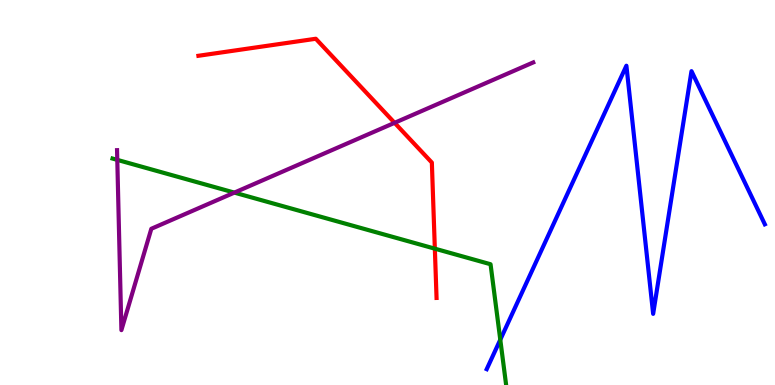[{'lines': ['blue', 'red'], 'intersections': []}, {'lines': ['green', 'red'], 'intersections': [{'x': 5.61, 'y': 3.54}]}, {'lines': ['purple', 'red'], 'intersections': [{'x': 5.09, 'y': 6.81}]}, {'lines': ['blue', 'green'], 'intersections': [{'x': 6.46, 'y': 1.18}]}, {'lines': ['blue', 'purple'], 'intersections': []}, {'lines': ['green', 'purple'], 'intersections': [{'x': 1.51, 'y': 5.85}, {'x': 3.02, 'y': 5.0}]}]